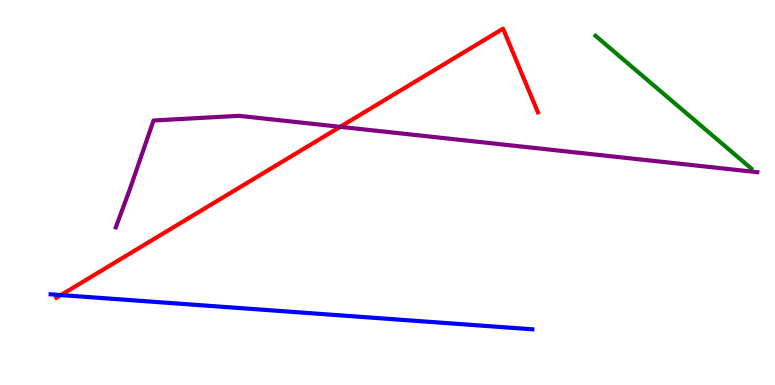[{'lines': ['blue', 'red'], 'intersections': [{'x': 0.786, 'y': 2.34}]}, {'lines': ['green', 'red'], 'intersections': []}, {'lines': ['purple', 'red'], 'intersections': [{'x': 4.39, 'y': 6.71}]}, {'lines': ['blue', 'green'], 'intersections': []}, {'lines': ['blue', 'purple'], 'intersections': []}, {'lines': ['green', 'purple'], 'intersections': []}]